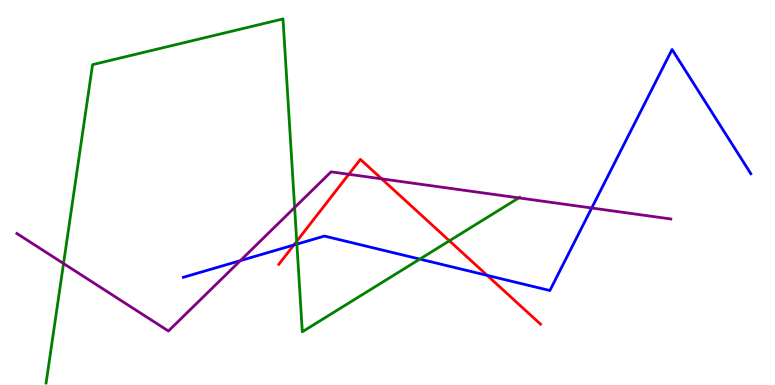[{'lines': ['blue', 'red'], 'intersections': [{'x': 3.79, 'y': 3.64}, {'x': 6.29, 'y': 2.85}]}, {'lines': ['green', 'red'], 'intersections': [{'x': 3.83, 'y': 3.73}, {'x': 5.8, 'y': 3.75}]}, {'lines': ['purple', 'red'], 'intersections': [{'x': 4.5, 'y': 5.47}, {'x': 4.92, 'y': 5.35}]}, {'lines': ['blue', 'green'], 'intersections': [{'x': 3.83, 'y': 3.66}, {'x': 5.42, 'y': 3.27}]}, {'lines': ['blue', 'purple'], 'intersections': [{'x': 3.1, 'y': 3.23}, {'x': 7.64, 'y': 4.6}]}, {'lines': ['green', 'purple'], 'intersections': [{'x': 0.82, 'y': 3.16}, {'x': 3.8, 'y': 4.61}, {'x': 6.69, 'y': 4.86}]}]